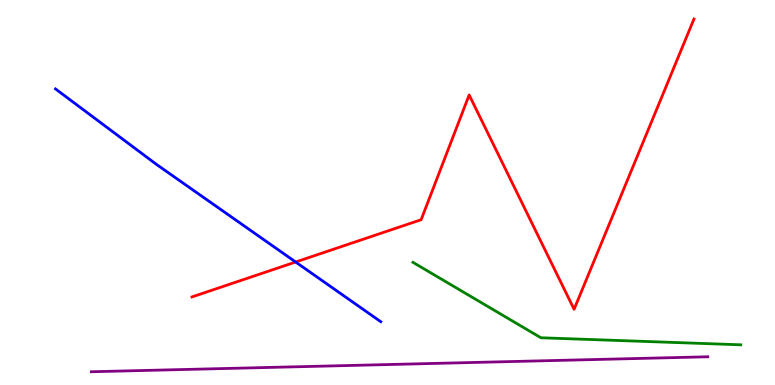[{'lines': ['blue', 'red'], 'intersections': [{'x': 3.81, 'y': 3.19}]}, {'lines': ['green', 'red'], 'intersections': []}, {'lines': ['purple', 'red'], 'intersections': []}, {'lines': ['blue', 'green'], 'intersections': []}, {'lines': ['blue', 'purple'], 'intersections': []}, {'lines': ['green', 'purple'], 'intersections': []}]